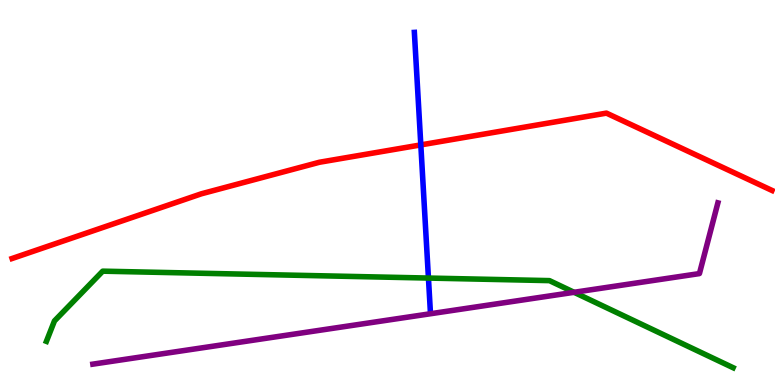[{'lines': ['blue', 'red'], 'intersections': [{'x': 5.43, 'y': 6.24}]}, {'lines': ['green', 'red'], 'intersections': []}, {'lines': ['purple', 'red'], 'intersections': []}, {'lines': ['blue', 'green'], 'intersections': [{'x': 5.53, 'y': 2.78}]}, {'lines': ['blue', 'purple'], 'intersections': []}, {'lines': ['green', 'purple'], 'intersections': [{'x': 7.41, 'y': 2.41}]}]